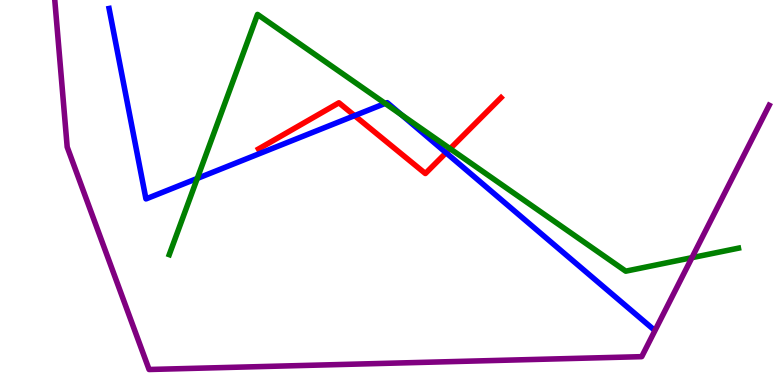[{'lines': ['blue', 'red'], 'intersections': [{'x': 4.58, 'y': 7.0}, {'x': 5.76, 'y': 6.03}]}, {'lines': ['green', 'red'], 'intersections': [{'x': 5.81, 'y': 6.14}]}, {'lines': ['purple', 'red'], 'intersections': []}, {'lines': ['blue', 'green'], 'intersections': [{'x': 2.55, 'y': 5.36}, {'x': 4.97, 'y': 7.31}, {'x': 5.18, 'y': 7.02}]}, {'lines': ['blue', 'purple'], 'intersections': []}, {'lines': ['green', 'purple'], 'intersections': [{'x': 8.93, 'y': 3.31}]}]